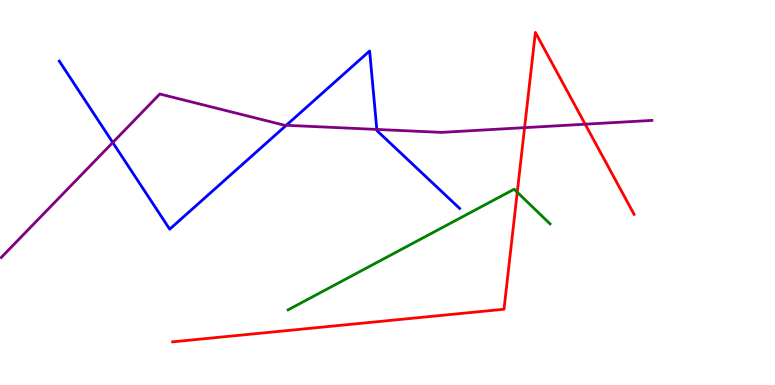[{'lines': ['blue', 'red'], 'intersections': []}, {'lines': ['green', 'red'], 'intersections': [{'x': 6.67, 'y': 5.01}]}, {'lines': ['purple', 'red'], 'intersections': [{'x': 6.77, 'y': 6.68}, {'x': 7.55, 'y': 6.77}]}, {'lines': ['blue', 'green'], 'intersections': []}, {'lines': ['blue', 'purple'], 'intersections': [{'x': 1.46, 'y': 6.3}, {'x': 3.69, 'y': 6.75}, {'x': 4.86, 'y': 6.64}]}, {'lines': ['green', 'purple'], 'intersections': []}]